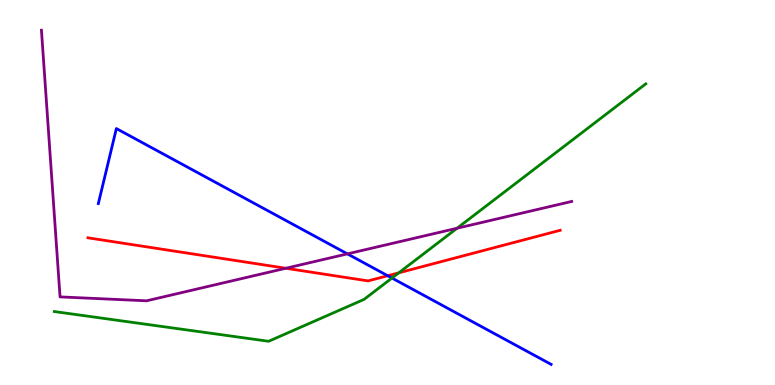[{'lines': ['blue', 'red'], 'intersections': [{'x': 5.0, 'y': 2.84}]}, {'lines': ['green', 'red'], 'intersections': [{'x': 5.15, 'y': 2.91}]}, {'lines': ['purple', 'red'], 'intersections': [{'x': 3.69, 'y': 3.03}]}, {'lines': ['blue', 'green'], 'intersections': [{'x': 5.06, 'y': 2.78}]}, {'lines': ['blue', 'purple'], 'intersections': [{'x': 4.48, 'y': 3.41}]}, {'lines': ['green', 'purple'], 'intersections': [{'x': 5.9, 'y': 4.07}]}]